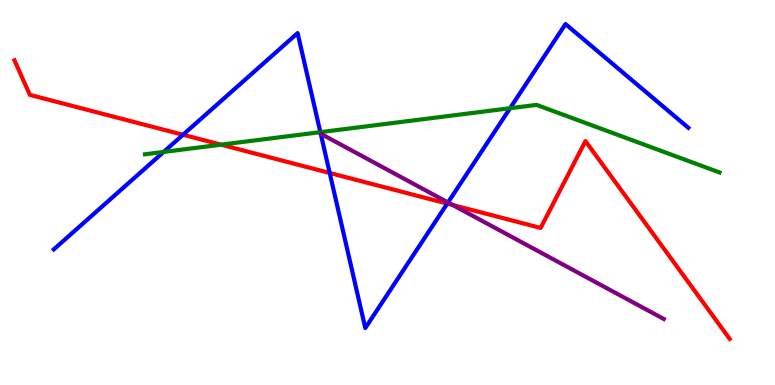[{'lines': ['blue', 'red'], 'intersections': [{'x': 2.36, 'y': 6.5}, {'x': 4.25, 'y': 5.51}, {'x': 5.77, 'y': 4.71}]}, {'lines': ['green', 'red'], 'intersections': [{'x': 2.85, 'y': 6.24}]}, {'lines': ['purple', 'red'], 'intersections': [{'x': 5.84, 'y': 4.67}]}, {'lines': ['blue', 'green'], 'intersections': [{'x': 2.11, 'y': 6.05}, {'x': 4.13, 'y': 6.57}, {'x': 6.58, 'y': 7.19}]}, {'lines': ['blue', 'purple'], 'intersections': [{'x': 5.78, 'y': 4.74}]}, {'lines': ['green', 'purple'], 'intersections': []}]